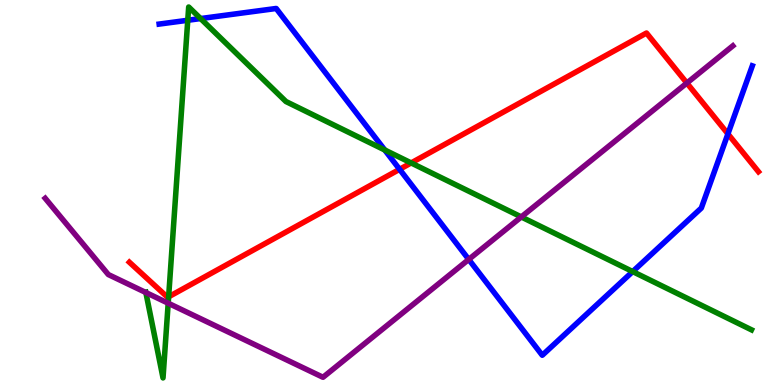[{'lines': ['blue', 'red'], 'intersections': [{'x': 5.16, 'y': 5.6}, {'x': 9.39, 'y': 6.52}]}, {'lines': ['green', 'red'], 'intersections': [{'x': 2.18, 'y': 2.29}, {'x': 5.31, 'y': 5.77}]}, {'lines': ['purple', 'red'], 'intersections': [{'x': 8.86, 'y': 7.84}]}, {'lines': ['blue', 'green'], 'intersections': [{'x': 2.42, 'y': 9.47}, {'x': 2.59, 'y': 9.52}, {'x': 4.96, 'y': 6.1}, {'x': 8.16, 'y': 2.95}]}, {'lines': ['blue', 'purple'], 'intersections': [{'x': 6.05, 'y': 3.26}]}, {'lines': ['green', 'purple'], 'intersections': [{'x': 1.88, 'y': 2.4}, {'x': 2.17, 'y': 2.12}, {'x': 6.73, 'y': 4.37}]}]